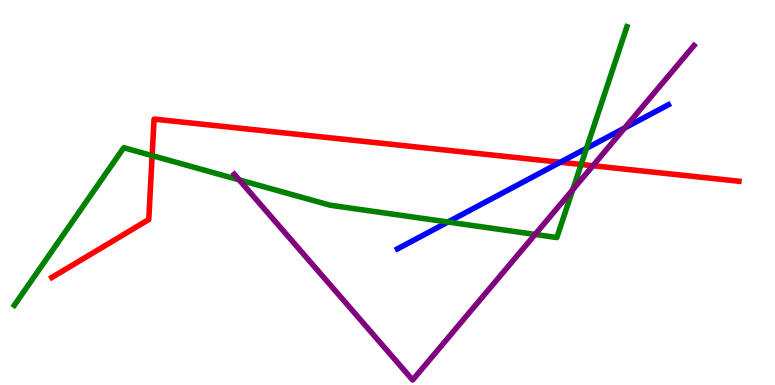[{'lines': ['blue', 'red'], 'intersections': [{'x': 7.23, 'y': 5.79}]}, {'lines': ['green', 'red'], 'intersections': [{'x': 1.96, 'y': 5.96}, {'x': 7.5, 'y': 5.73}]}, {'lines': ['purple', 'red'], 'intersections': [{'x': 7.65, 'y': 5.7}]}, {'lines': ['blue', 'green'], 'intersections': [{'x': 5.78, 'y': 4.23}, {'x': 7.57, 'y': 6.15}]}, {'lines': ['blue', 'purple'], 'intersections': [{'x': 8.06, 'y': 6.67}]}, {'lines': ['green', 'purple'], 'intersections': [{'x': 3.09, 'y': 5.33}, {'x': 6.9, 'y': 3.91}, {'x': 7.39, 'y': 5.07}]}]